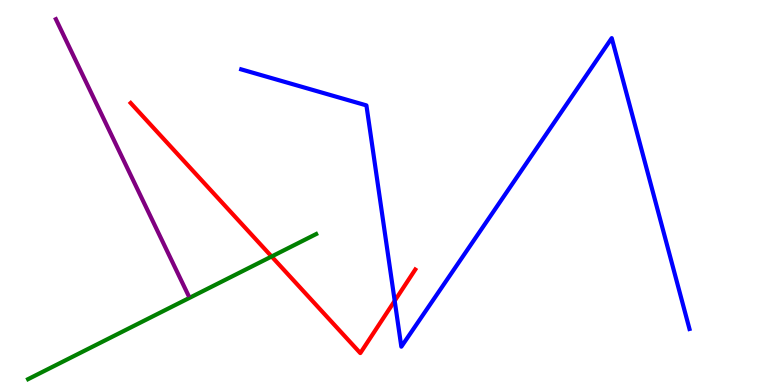[{'lines': ['blue', 'red'], 'intersections': [{'x': 5.09, 'y': 2.19}]}, {'lines': ['green', 'red'], 'intersections': [{'x': 3.5, 'y': 3.34}]}, {'lines': ['purple', 'red'], 'intersections': []}, {'lines': ['blue', 'green'], 'intersections': []}, {'lines': ['blue', 'purple'], 'intersections': []}, {'lines': ['green', 'purple'], 'intersections': []}]